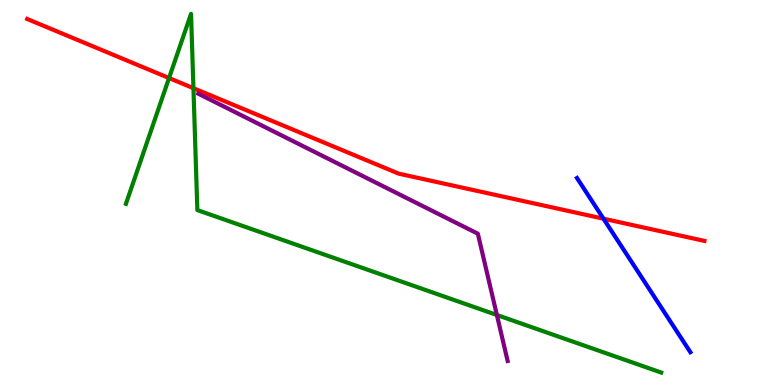[{'lines': ['blue', 'red'], 'intersections': [{'x': 7.79, 'y': 4.32}]}, {'lines': ['green', 'red'], 'intersections': [{'x': 2.18, 'y': 7.97}, {'x': 2.5, 'y': 7.71}]}, {'lines': ['purple', 'red'], 'intersections': []}, {'lines': ['blue', 'green'], 'intersections': []}, {'lines': ['blue', 'purple'], 'intersections': []}, {'lines': ['green', 'purple'], 'intersections': [{'x': 6.41, 'y': 1.82}]}]